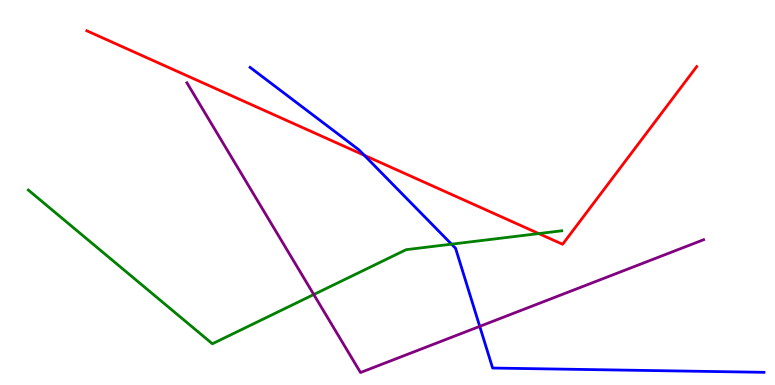[{'lines': ['blue', 'red'], 'intersections': [{'x': 4.7, 'y': 5.97}]}, {'lines': ['green', 'red'], 'intersections': [{'x': 6.95, 'y': 3.93}]}, {'lines': ['purple', 'red'], 'intersections': []}, {'lines': ['blue', 'green'], 'intersections': [{'x': 5.83, 'y': 3.66}]}, {'lines': ['blue', 'purple'], 'intersections': [{'x': 6.19, 'y': 1.52}]}, {'lines': ['green', 'purple'], 'intersections': [{'x': 4.05, 'y': 2.35}]}]